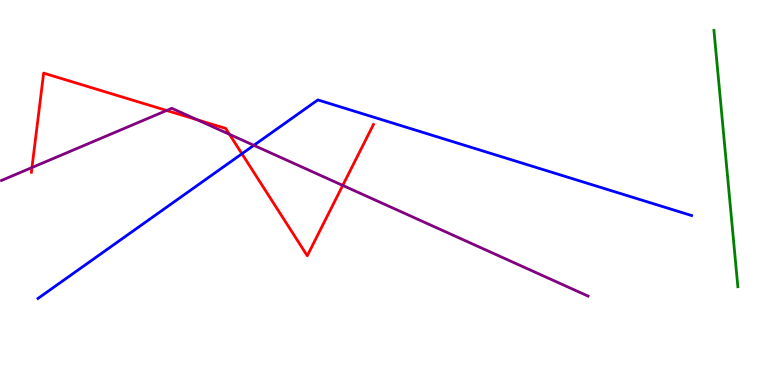[{'lines': ['blue', 'red'], 'intersections': [{'x': 3.12, 'y': 6.01}]}, {'lines': ['green', 'red'], 'intersections': []}, {'lines': ['purple', 'red'], 'intersections': [{'x': 0.412, 'y': 5.65}, {'x': 2.15, 'y': 7.13}, {'x': 2.54, 'y': 6.89}, {'x': 2.96, 'y': 6.51}, {'x': 4.42, 'y': 5.18}]}, {'lines': ['blue', 'green'], 'intersections': []}, {'lines': ['blue', 'purple'], 'intersections': [{'x': 3.28, 'y': 6.23}]}, {'lines': ['green', 'purple'], 'intersections': []}]